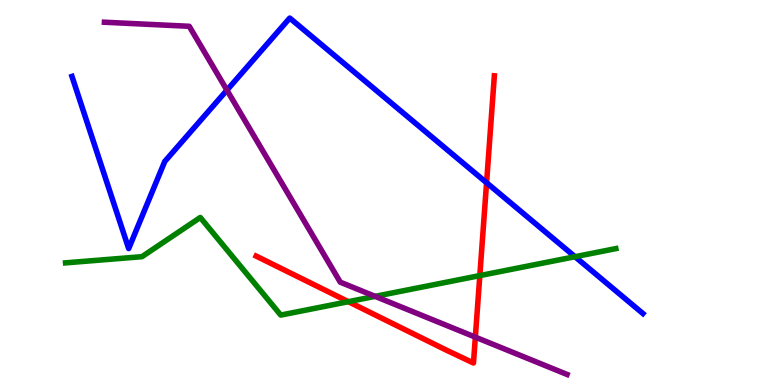[{'lines': ['blue', 'red'], 'intersections': [{'x': 6.28, 'y': 5.25}]}, {'lines': ['green', 'red'], 'intersections': [{'x': 4.5, 'y': 2.16}, {'x': 6.19, 'y': 2.84}]}, {'lines': ['purple', 'red'], 'intersections': [{'x': 6.13, 'y': 1.24}]}, {'lines': ['blue', 'green'], 'intersections': [{'x': 7.42, 'y': 3.33}]}, {'lines': ['blue', 'purple'], 'intersections': [{'x': 2.93, 'y': 7.66}]}, {'lines': ['green', 'purple'], 'intersections': [{'x': 4.84, 'y': 2.3}]}]